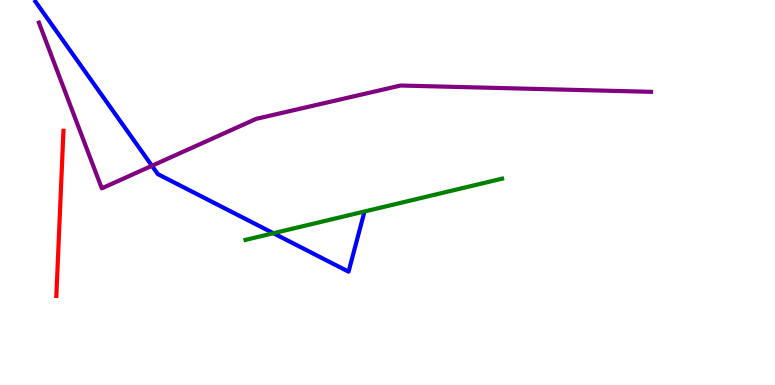[{'lines': ['blue', 'red'], 'intersections': []}, {'lines': ['green', 'red'], 'intersections': []}, {'lines': ['purple', 'red'], 'intersections': []}, {'lines': ['blue', 'green'], 'intersections': [{'x': 3.53, 'y': 3.94}]}, {'lines': ['blue', 'purple'], 'intersections': [{'x': 1.96, 'y': 5.69}]}, {'lines': ['green', 'purple'], 'intersections': []}]